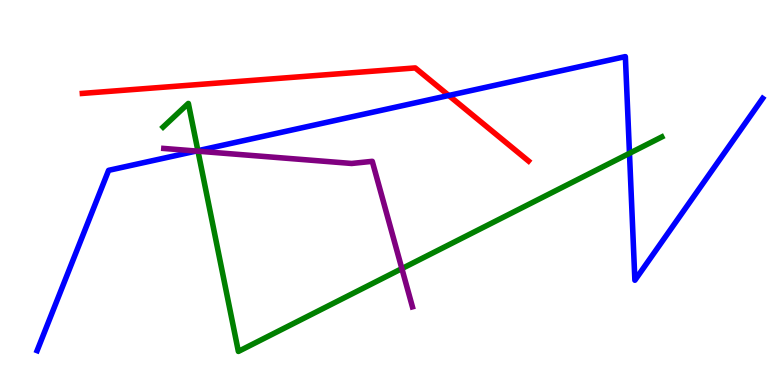[{'lines': ['blue', 'red'], 'intersections': [{'x': 5.79, 'y': 7.52}]}, {'lines': ['green', 'red'], 'intersections': []}, {'lines': ['purple', 'red'], 'intersections': []}, {'lines': ['blue', 'green'], 'intersections': [{'x': 2.55, 'y': 6.09}, {'x': 8.12, 'y': 6.02}]}, {'lines': ['blue', 'purple'], 'intersections': [{'x': 2.53, 'y': 6.08}]}, {'lines': ['green', 'purple'], 'intersections': [{'x': 2.55, 'y': 6.07}, {'x': 5.19, 'y': 3.02}]}]